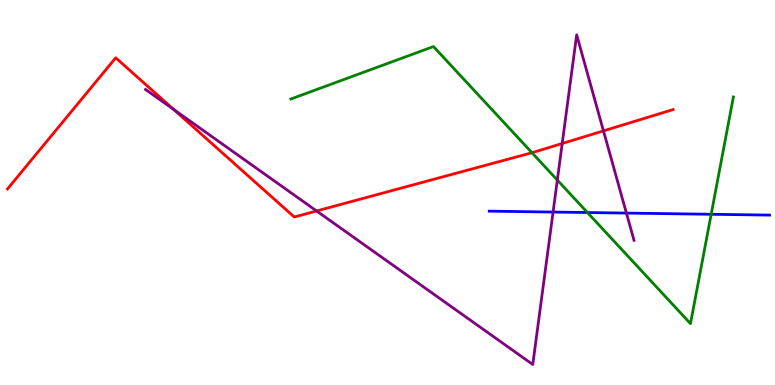[{'lines': ['blue', 'red'], 'intersections': []}, {'lines': ['green', 'red'], 'intersections': [{'x': 6.86, 'y': 6.03}]}, {'lines': ['purple', 'red'], 'intersections': [{'x': 2.24, 'y': 7.16}, {'x': 4.09, 'y': 4.52}, {'x': 7.25, 'y': 6.27}, {'x': 7.79, 'y': 6.6}]}, {'lines': ['blue', 'green'], 'intersections': [{'x': 7.58, 'y': 4.48}, {'x': 9.18, 'y': 4.43}]}, {'lines': ['blue', 'purple'], 'intersections': [{'x': 7.14, 'y': 4.49}, {'x': 8.08, 'y': 4.47}]}, {'lines': ['green', 'purple'], 'intersections': [{'x': 7.19, 'y': 5.32}]}]